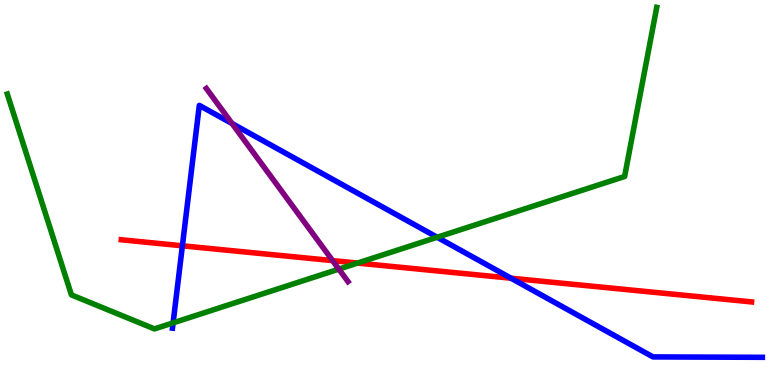[{'lines': ['blue', 'red'], 'intersections': [{'x': 2.35, 'y': 3.62}, {'x': 6.59, 'y': 2.77}]}, {'lines': ['green', 'red'], 'intersections': [{'x': 4.61, 'y': 3.17}]}, {'lines': ['purple', 'red'], 'intersections': [{'x': 4.29, 'y': 3.23}]}, {'lines': ['blue', 'green'], 'intersections': [{'x': 2.23, 'y': 1.61}, {'x': 5.64, 'y': 3.84}]}, {'lines': ['blue', 'purple'], 'intersections': [{'x': 2.99, 'y': 6.79}]}, {'lines': ['green', 'purple'], 'intersections': [{'x': 4.37, 'y': 3.01}]}]